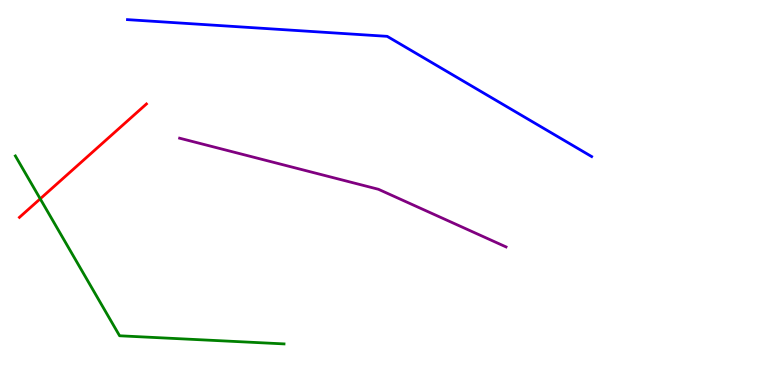[{'lines': ['blue', 'red'], 'intersections': []}, {'lines': ['green', 'red'], 'intersections': [{'x': 0.519, 'y': 4.84}]}, {'lines': ['purple', 'red'], 'intersections': []}, {'lines': ['blue', 'green'], 'intersections': []}, {'lines': ['blue', 'purple'], 'intersections': []}, {'lines': ['green', 'purple'], 'intersections': []}]